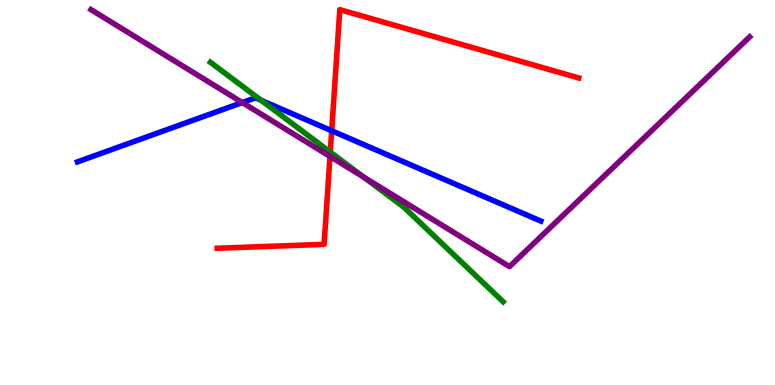[{'lines': ['blue', 'red'], 'intersections': [{'x': 4.28, 'y': 6.6}]}, {'lines': ['green', 'red'], 'intersections': [{'x': 4.26, 'y': 6.05}]}, {'lines': ['purple', 'red'], 'intersections': [{'x': 4.26, 'y': 5.94}]}, {'lines': ['blue', 'green'], 'intersections': [{'x': 3.37, 'y': 7.39}]}, {'lines': ['blue', 'purple'], 'intersections': [{'x': 3.13, 'y': 7.34}]}, {'lines': ['green', 'purple'], 'intersections': [{'x': 4.69, 'y': 5.4}]}]